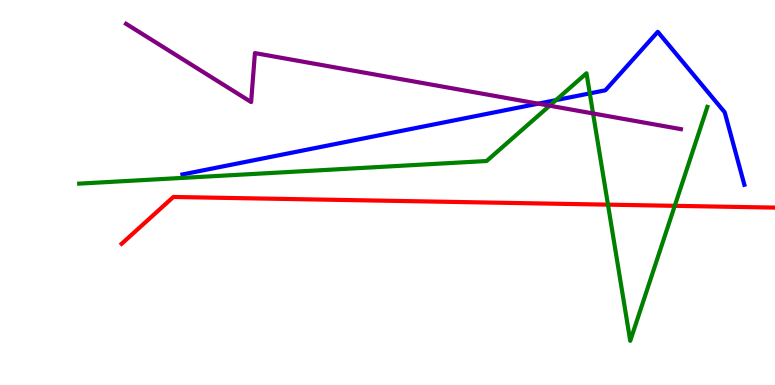[{'lines': ['blue', 'red'], 'intersections': []}, {'lines': ['green', 'red'], 'intersections': [{'x': 7.84, 'y': 4.68}, {'x': 8.71, 'y': 4.65}]}, {'lines': ['purple', 'red'], 'intersections': []}, {'lines': ['blue', 'green'], 'intersections': [{'x': 7.17, 'y': 7.4}, {'x': 7.61, 'y': 7.57}]}, {'lines': ['blue', 'purple'], 'intersections': [{'x': 6.94, 'y': 7.31}]}, {'lines': ['green', 'purple'], 'intersections': [{'x': 7.09, 'y': 7.25}, {'x': 7.65, 'y': 7.05}]}]